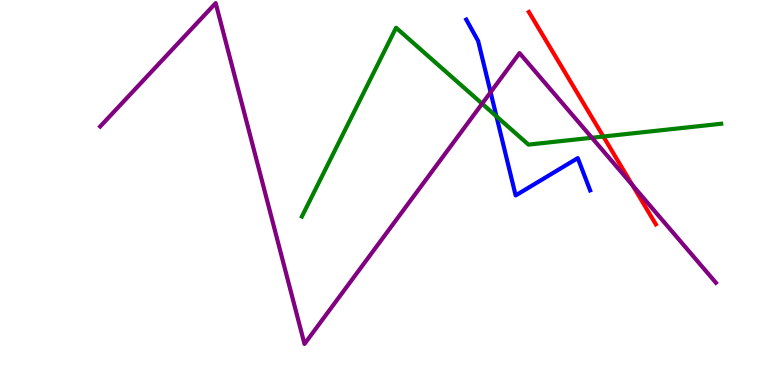[{'lines': ['blue', 'red'], 'intersections': []}, {'lines': ['green', 'red'], 'intersections': [{'x': 7.79, 'y': 6.45}]}, {'lines': ['purple', 'red'], 'intersections': [{'x': 8.16, 'y': 5.19}]}, {'lines': ['blue', 'green'], 'intersections': [{'x': 6.41, 'y': 6.98}]}, {'lines': ['blue', 'purple'], 'intersections': [{'x': 6.33, 'y': 7.6}]}, {'lines': ['green', 'purple'], 'intersections': [{'x': 6.22, 'y': 7.31}, {'x': 7.64, 'y': 6.42}]}]